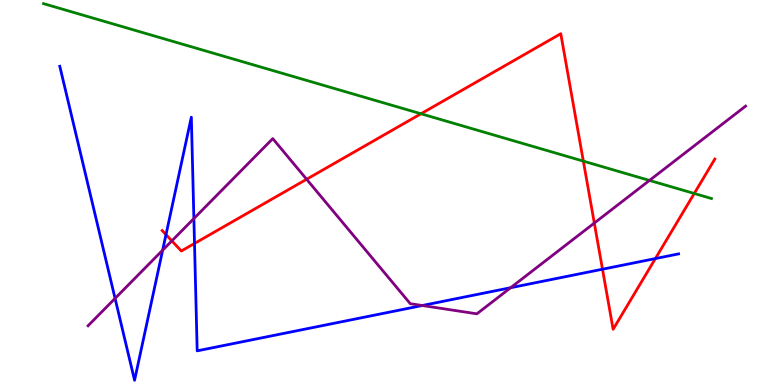[{'lines': ['blue', 'red'], 'intersections': [{'x': 2.14, 'y': 3.91}, {'x': 2.51, 'y': 3.68}, {'x': 7.77, 'y': 3.01}, {'x': 8.46, 'y': 3.28}]}, {'lines': ['green', 'red'], 'intersections': [{'x': 5.43, 'y': 7.05}, {'x': 7.53, 'y': 5.81}, {'x': 8.96, 'y': 4.97}]}, {'lines': ['purple', 'red'], 'intersections': [{'x': 2.22, 'y': 3.74}, {'x': 3.96, 'y': 5.34}, {'x': 7.67, 'y': 4.21}]}, {'lines': ['blue', 'green'], 'intersections': []}, {'lines': ['blue', 'purple'], 'intersections': [{'x': 1.48, 'y': 2.25}, {'x': 2.1, 'y': 3.5}, {'x': 2.5, 'y': 4.32}, {'x': 5.45, 'y': 2.06}, {'x': 6.59, 'y': 2.53}]}, {'lines': ['green', 'purple'], 'intersections': [{'x': 8.38, 'y': 5.31}]}]